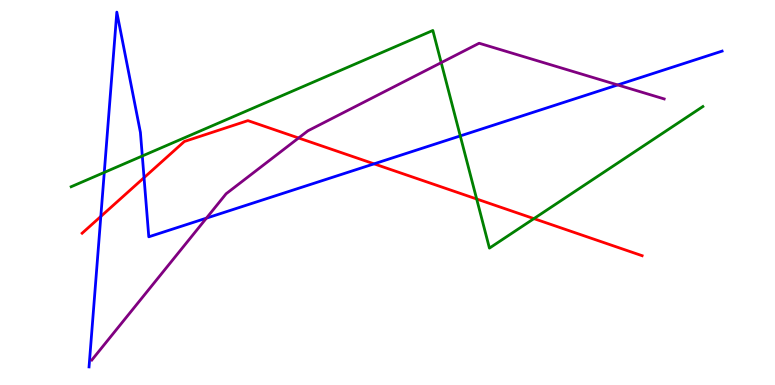[{'lines': ['blue', 'red'], 'intersections': [{'x': 1.3, 'y': 4.38}, {'x': 1.86, 'y': 5.39}, {'x': 4.83, 'y': 5.74}]}, {'lines': ['green', 'red'], 'intersections': [{'x': 6.15, 'y': 4.83}, {'x': 6.89, 'y': 4.32}]}, {'lines': ['purple', 'red'], 'intersections': [{'x': 3.85, 'y': 6.42}]}, {'lines': ['blue', 'green'], 'intersections': [{'x': 1.35, 'y': 5.52}, {'x': 1.84, 'y': 5.95}, {'x': 5.94, 'y': 6.47}]}, {'lines': ['blue', 'purple'], 'intersections': [{'x': 2.66, 'y': 4.33}, {'x': 7.97, 'y': 7.79}]}, {'lines': ['green', 'purple'], 'intersections': [{'x': 5.69, 'y': 8.37}]}]